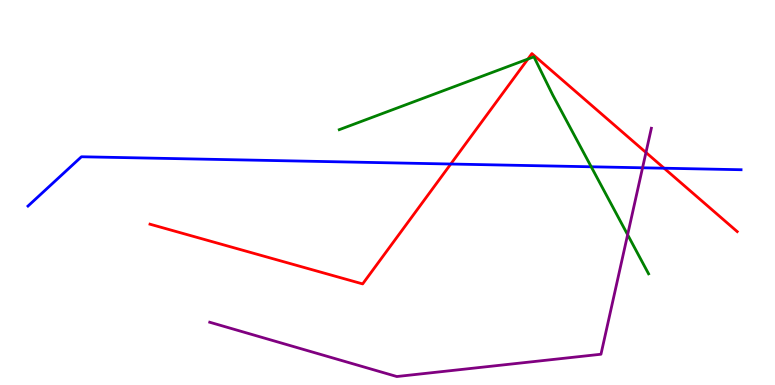[{'lines': ['blue', 'red'], 'intersections': [{'x': 5.82, 'y': 5.74}, {'x': 8.57, 'y': 5.63}]}, {'lines': ['green', 'red'], 'intersections': [{'x': 6.81, 'y': 8.47}]}, {'lines': ['purple', 'red'], 'intersections': [{'x': 8.33, 'y': 6.04}]}, {'lines': ['blue', 'green'], 'intersections': [{'x': 7.63, 'y': 5.67}]}, {'lines': ['blue', 'purple'], 'intersections': [{'x': 8.29, 'y': 5.64}]}, {'lines': ['green', 'purple'], 'intersections': [{'x': 8.1, 'y': 3.9}]}]